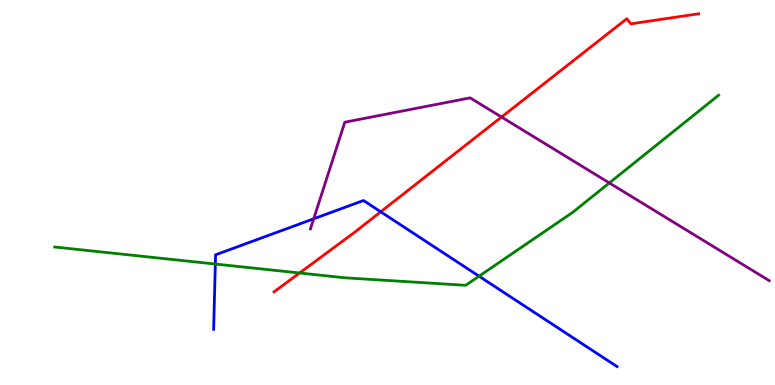[{'lines': ['blue', 'red'], 'intersections': [{'x': 4.91, 'y': 4.5}]}, {'lines': ['green', 'red'], 'intersections': [{'x': 3.87, 'y': 2.91}]}, {'lines': ['purple', 'red'], 'intersections': [{'x': 6.47, 'y': 6.96}]}, {'lines': ['blue', 'green'], 'intersections': [{'x': 2.78, 'y': 3.14}, {'x': 6.18, 'y': 2.83}]}, {'lines': ['blue', 'purple'], 'intersections': [{'x': 4.05, 'y': 4.32}]}, {'lines': ['green', 'purple'], 'intersections': [{'x': 7.86, 'y': 5.25}]}]